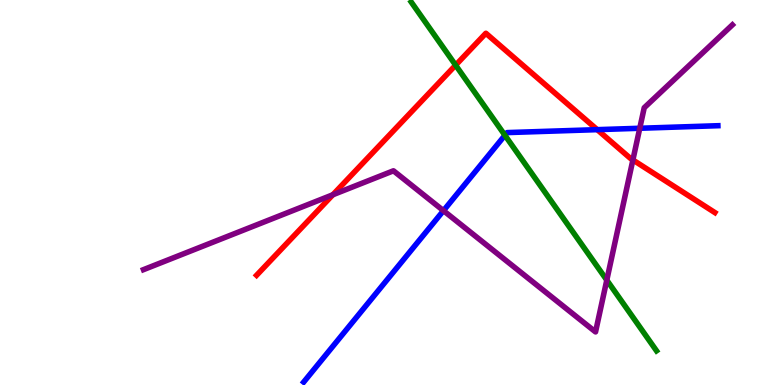[{'lines': ['blue', 'red'], 'intersections': [{'x': 7.71, 'y': 6.63}]}, {'lines': ['green', 'red'], 'intersections': [{'x': 5.88, 'y': 8.31}]}, {'lines': ['purple', 'red'], 'intersections': [{'x': 4.29, 'y': 4.94}, {'x': 8.17, 'y': 5.85}]}, {'lines': ['blue', 'green'], 'intersections': [{'x': 6.52, 'y': 6.49}]}, {'lines': ['blue', 'purple'], 'intersections': [{'x': 5.72, 'y': 4.53}, {'x': 8.26, 'y': 6.67}]}, {'lines': ['green', 'purple'], 'intersections': [{'x': 7.83, 'y': 2.72}]}]